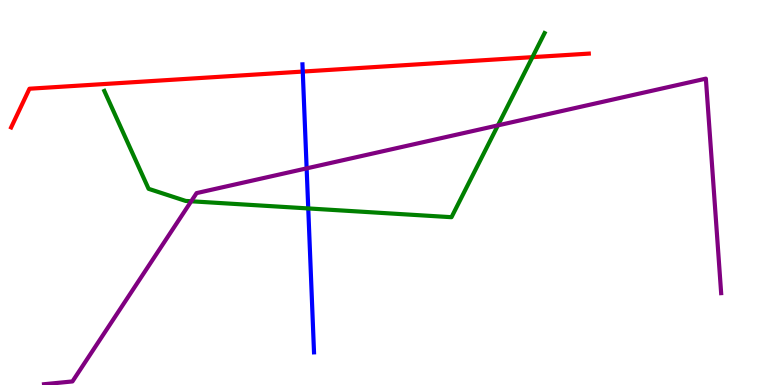[{'lines': ['blue', 'red'], 'intersections': [{'x': 3.91, 'y': 8.14}]}, {'lines': ['green', 'red'], 'intersections': [{'x': 6.87, 'y': 8.52}]}, {'lines': ['purple', 'red'], 'intersections': []}, {'lines': ['blue', 'green'], 'intersections': [{'x': 3.98, 'y': 4.59}]}, {'lines': ['blue', 'purple'], 'intersections': [{'x': 3.96, 'y': 5.63}]}, {'lines': ['green', 'purple'], 'intersections': [{'x': 2.47, 'y': 4.77}, {'x': 6.42, 'y': 6.74}]}]